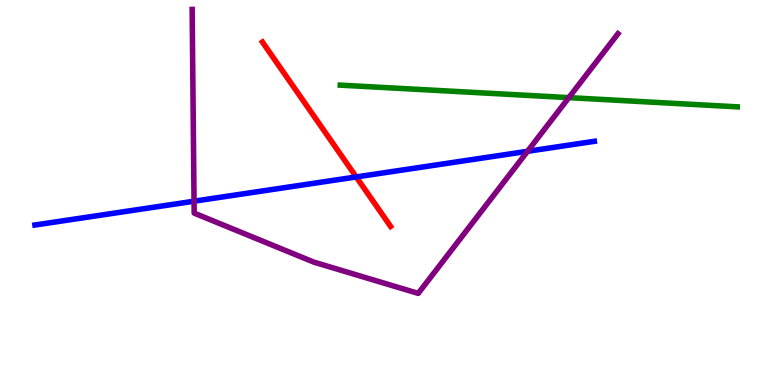[{'lines': ['blue', 'red'], 'intersections': [{'x': 4.6, 'y': 5.4}]}, {'lines': ['green', 'red'], 'intersections': []}, {'lines': ['purple', 'red'], 'intersections': []}, {'lines': ['blue', 'green'], 'intersections': []}, {'lines': ['blue', 'purple'], 'intersections': [{'x': 2.5, 'y': 4.77}, {'x': 6.81, 'y': 6.07}]}, {'lines': ['green', 'purple'], 'intersections': [{'x': 7.34, 'y': 7.46}]}]